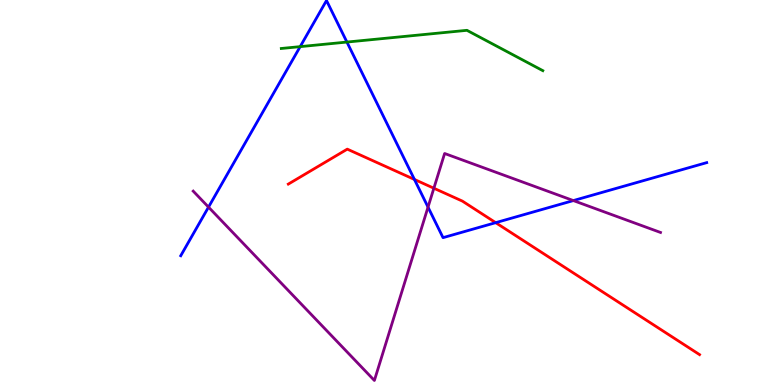[{'lines': ['blue', 'red'], 'intersections': [{'x': 5.35, 'y': 5.34}, {'x': 6.4, 'y': 4.22}]}, {'lines': ['green', 'red'], 'intersections': []}, {'lines': ['purple', 'red'], 'intersections': [{'x': 5.6, 'y': 5.11}]}, {'lines': ['blue', 'green'], 'intersections': [{'x': 3.87, 'y': 8.79}, {'x': 4.48, 'y': 8.91}]}, {'lines': ['blue', 'purple'], 'intersections': [{'x': 2.69, 'y': 4.62}, {'x': 5.52, 'y': 4.62}, {'x': 7.4, 'y': 4.79}]}, {'lines': ['green', 'purple'], 'intersections': []}]